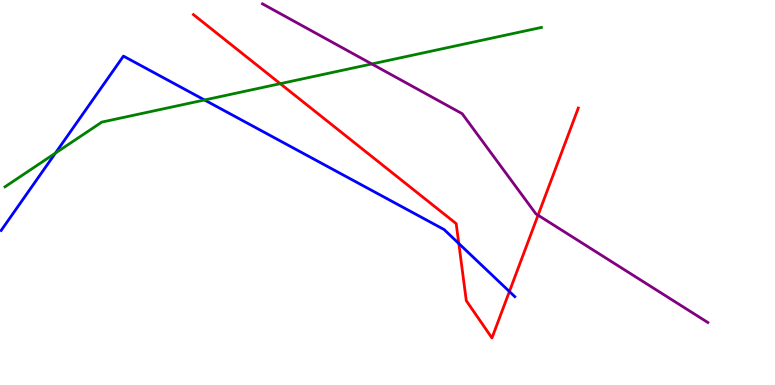[{'lines': ['blue', 'red'], 'intersections': [{'x': 5.92, 'y': 3.68}, {'x': 6.57, 'y': 2.43}]}, {'lines': ['green', 'red'], 'intersections': [{'x': 3.62, 'y': 7.83}]}, {'lines': ['purple', 'red'], 'intersections': [{'x': 6.94, 'y': 4.41}]}, {'lines': ['blue', 'green'], 'intersections': [{'x': 0.715, 'y': 6.02}, {'x': 2.64, 'y': 7.4}]}, {'lines': ['blue', 'purple'], 'intersections': []}, {'lines': ['green', 'purple'], 'intersections': [{'x': 4.8, 'y': 8.34}]}]